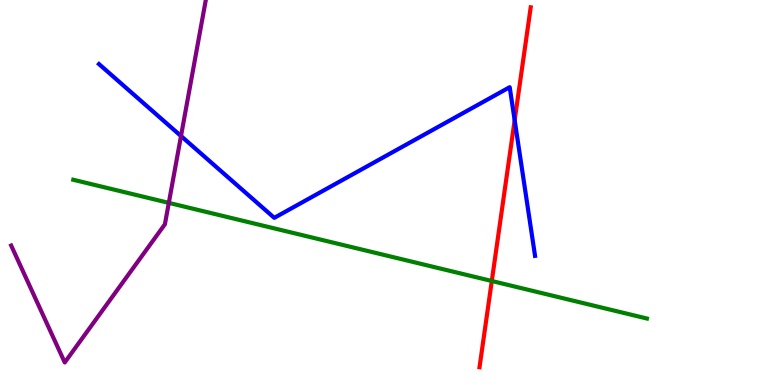[{'lines': ['blue', 'red'], 'intersections': [{'x': 6.64, 'y': 6.88}]}, {'lines': ['green', 'red'], 'intersections': [{'x': 6.35, 'y': 2.7}]}, {'lines': ['purple', 'red'], 'intersections': []}, {'lines': ['blue', 'green'], 'intersections': []}, {'lines': ['blue', 'purple'], 'intersections': [{'x': 2.34, 'y': 6.47}]}, {'lines': ['green', 'purple'], 'intersections': [{'x': 2.18, 'y': 4.73}]}]